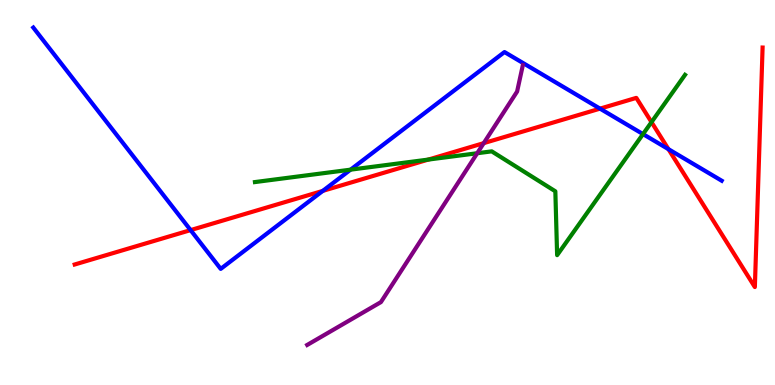[{'lines': ['blue', 'red'], 'intersections': [{'x': 2.46, 'y': 4.02}, {'x': 4.16, 'y': 5.04}, {'x': 7.74, 'y': 7.18}, {'x': 8.63, 'y': 6.13}]}, {'lines': ['green', 'red'], 'intersections': [{'x': 5.53, 'y': 5.86}, {'x': 8.41, 'y': 6.83}]}, {'lines': ['purple', 'red'], 'intersections': [{'x': 6.24, 'y': 6.28}]}, {'lines': ['blue', 'green'], 'intersections': [{'x': 4.52, 'y': 5.59}, {'x': 8.3, 'y': 6.52}]}, {'lines': ['blue', 'purple'], 'intersections': []}, {'lines': ['green', 'purple'], 'intersections': [{'x': 6.16, 'y': 6.02}]}]